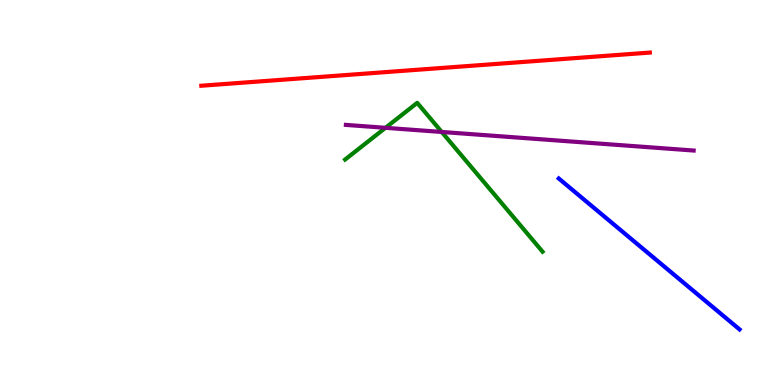[{'lines': ['blue', 'red'], 'intersections': []}, {'lines': ['green', 'red'], 'intersections': []}, {'lines': ['purple', 'red'], 'intersections': []}, {'lines': ['blue', 'green'], 'intersections': []}, {'lines': ['blue', 'purple'], 'intersections': []}, {'lines': ['green', 'purple'], 'intersections': [{'x': 4.97, 'y': 6.68}, {'x': 5.7, 'y': 6.57}]}]